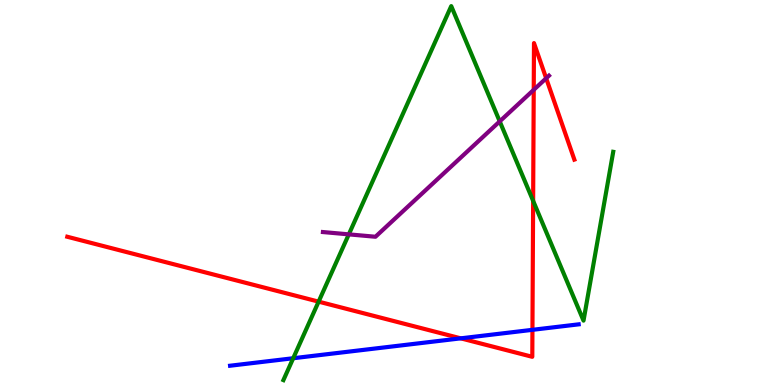[{'lines': ['blue', 'red'], 'intersections': [{'x': 5.95, 'y': 1.21}, {'x': 6.87, 'y': 1.43}]}, {'lines': ['green', 'red'], 'intersections': [{'x': 4.11, 'y': 2.17}, {'x': 6.88, 'y': 4.78}]}, {'lines': ['purple', 'red'], 'intersections': [{'x': 6.89, 'y': 7.67}, {'x': 7.05, 'y': 7.97}]}, {'lines': ['blue', 'green'], 'intersections': [{'x': 3.78, 'y': 0.695}]}, {'lines': ['blue', 'purple'], 'intersections': []}, {'lines': ['green', 'purple'], 'intersections': [{'x': 4.5, 'y': 3.91}, {'x': 6.45, 'y': 6.85}]}]